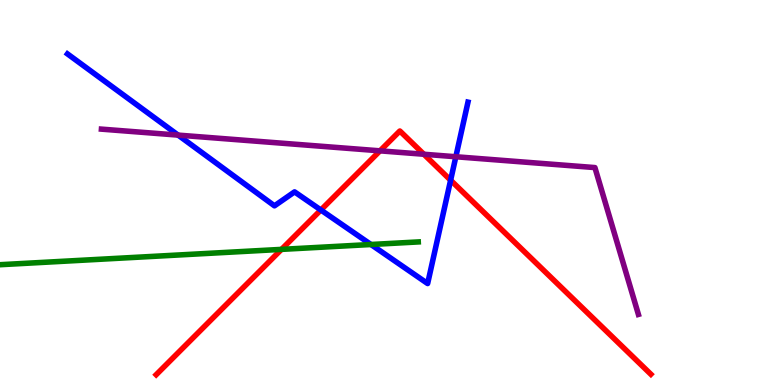[{'lines': ['blue', 'red'], 'intersections': [{'x': 4.14, 'y': 4.55}, {'x': 5.81, 'y': 5.32}]}, {'lines': ['green', 'red'], 'intersections': [{'x': 3.63, 'y': 3.52}]}, {'lines': ['purple', 'red'], 'intersections': [{'x': 4.9, 'y': 6.08}, {'x': 5.47, 'y': 5.99}]}, {'lines': ['blue', 'green'], 'intersections': [{'x': 4.79, 'y': 3.65}]}, {'lines': ['blue', 'purple'], 'intersections': [{'x': 2.3, 'y': 6.49}, {'x': 5.88, 'y': 5.93}]}, {'lines': ['green', 'purple'], 'intersections': []}]